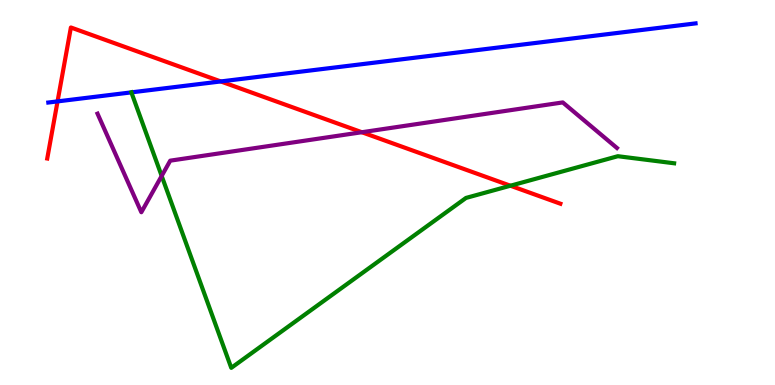[{'lines': ['blue', 'red'], 'intersections': [{'x': 0.743, 'y': 7.37}, {'x': 2.85, 'y': 7.88}]}, {'lines': ['green', 'red'], 'intersections': [{'x': 6.59, 'y': 5.18}]}, {'lines': ['purple', 'red'], 'intersections': [{'x': 4.67, 'y': 6.57}]}, {'lines': ['blue', 'green'], 'intersections': [{'x': 1.7, 'y': 7.6}]}, {'lines': ['blue', 'purple'], 'intersections': []}, {'lines': ['green', 'purple'], 'intersections': [{'x': 2.09, 'y': 5.43}]}]